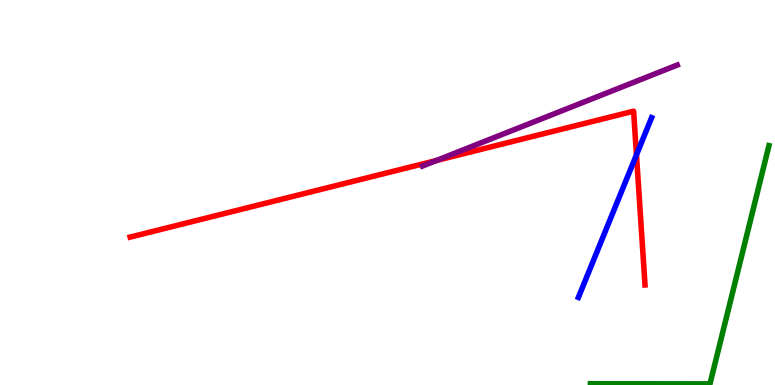[{'lines': ['blue', 'red'], 'intersections': [{'x': 8.21, 'y': 5.98}]}, {'lines': ['green', 'red'], 'intersections': []}, {'lines': ['purple', 'red'], 'intersections': [{'x': 5.63, 'y': 5.83}]}, {'lines': ['blue', 'green'], 'intersections': []}, {'lines': ['blue', 'purple'], 'intersections': []}, {'lines': ['green', 'purple'], 'intersections': []}]